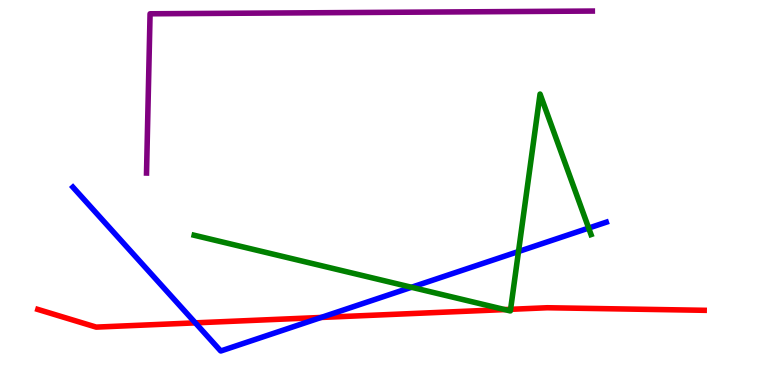[{'lines': ['blue', 'red'], 'intersections': [{'x': 2.52, 'y': 1.61}, {'x': 4.14, 'y': 1.75}]}, {'lines': ['green', 'red'], 'intersections': [{'x': 6.51, 'y': 1.96}, {'x': 6.59, 'y': 1.97}]}, {'lines': ['purple', 'red'], 'intersections': []}, {'lines': ['blue', 'green'], 'intersections': [{'x': 5.31, 'y': 2.54}, {'x': 6.69, 'y': 3.47}, {'x': 7.6, 'y': 4.08}]}, {'lines': ['blue', 'purple'], 'intersections': []}, {'lines': ['green', 'purple'], 'intersections': []}]